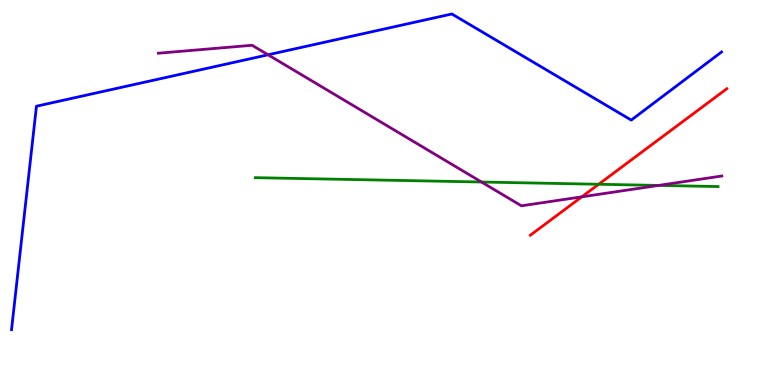[{'lines': ['blue', 'red'], 'intersections': []}, {'lines': ['green', 'red'], 'intersections': [{'x': 7.72, 'y': 5.21}]}, {'lines': ['purple', 'red'], 'intersections': [{'x': 7.51, 'y': 4.89}]}, {'lines': ['blue', 'green'], 'intersections': []}, {'lines': ['blue', 'purple'], 'intersections': [{'x': 3.46, 'y': 8.58}]}, {'lines': ['green', 'purple'], 'intersections': [{'x': 6.21, 'y': 5.27}, {'x': 8.5, 'y': 5.18}]}]